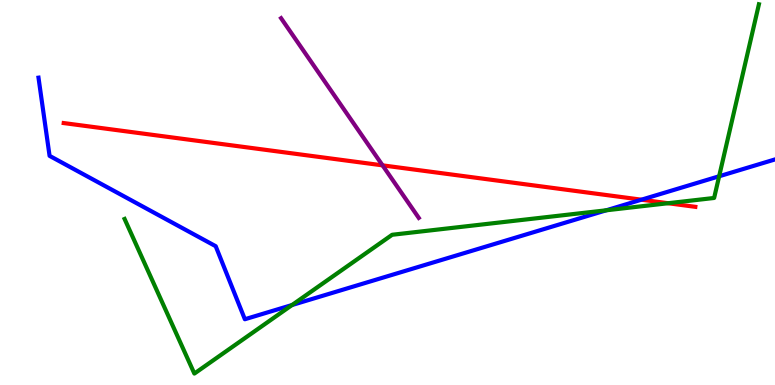[{'lines': ['blue', 'red'], 'intersections': [{'x': 8.28, 'y': 4.81}]}, {'lines': ['green', 'red'], 'intersections': [{'x': 8.62, 'y': 4.72}]}, {'lines': ['purple', 'red'], 'intersections': [{'x': 4.94, 'y': 5.71}]}, {'lines': ['blue', 'green'], 'intersections': [{'x': 3.77, 'y': 2.08}, {'x': 7.82, 'y': 4.54}, {'x': 9.28, 'y': 5.42}]}, {'lines': ['blue', 'purple'], 'intersections': []}, {'lines': ['green', 'purple'], 'intersections': []}]